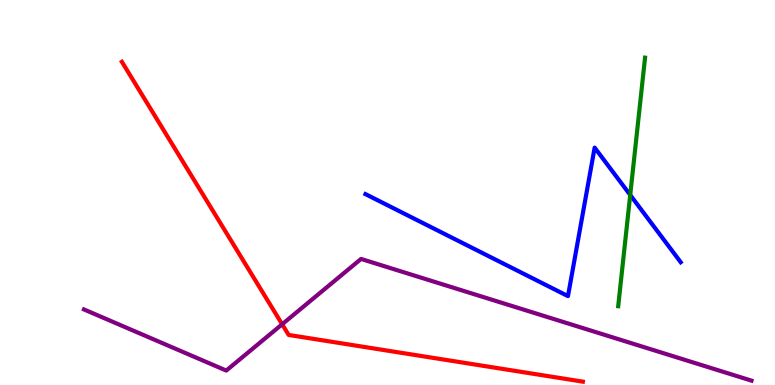[{'lines': ['blue', 'red'], 'intersections': []}, {'lines': ['green', 'red'], 'intersections': []}, {'lines': ['purple', 'red'], 'intersections': [{'x': 3.64, 'y': 1.58}]}, {'lines': ['blue', 'green'], 'intersections': [{'x': 8.13, 'y': 4.94}]}, {'lines': ['blue', 'purple'], 'intersections': []}, {'lines': ['green', 'purple'], 'intersections': []}]